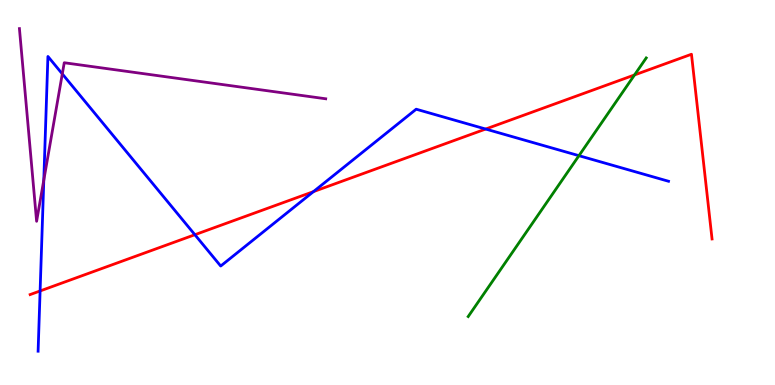[{'lines': ['blue', 'red'], 'intersections': [{'x': 0.517, 'y': 2.44}, {'x': 2.51, 'y': 3.9}, {'x': 4.04, 'y': 5.02}, {'x': 6.27, 'y': 6.65}]}, {'lines': ['green', 'red'], 'intersections': [{'x': 8.19, 'y': 8.05}]}, {'lines': ['purple', 'red'], 'intersections': []}, {'lines': ['blue', 'green'], 'intersections': [{'x': 7.47, 'y': 5.96}]}, {'lines': ['blue', 'purple'], 'intersections': [{'x': 0.565, 'y': 5.32}, {'x': 0.804, 'y': 8.08}]}, {'lines': ['green', 'purple'], 'intersections': []}]